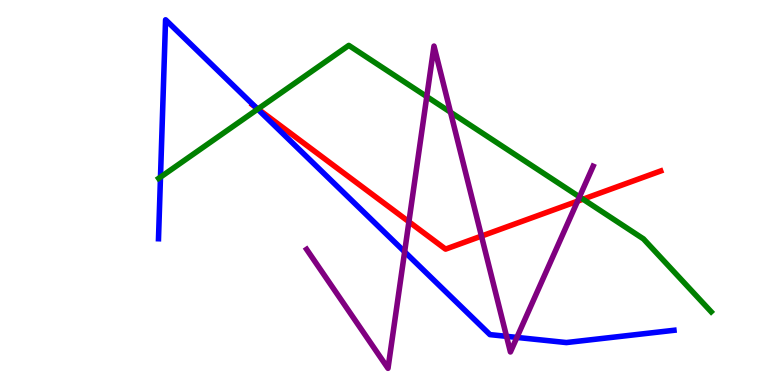[{'lines': ['blue', 'red'], 'intersections': [{'x': 3.3, 'y': 7.21}]}, {'lines': ['green', 'red'], 'intersections': [{'x': 3.33, 'y': 7.17}, {'x': 7.52, 'y': 4.83}]}, {'lines': ['purple', 'red'], 'intersections': [{'x': 5.28, 'y': 4.24}, {'x': 6.21, 'y': 3.87}, {'x': 7.45, 'y': 4.77}]}, {'lines': ['blue', 'green'], 'intersections': [{'x': 2.07, 'y': 5.4}, {'x': 3.32, 'y': 7.16}]}, {'lines': ['blue', 'purple'], 'intersections': [{'x': 5.22, 'y': 3.46}, {'x': 6.54, 'y': 1.26}, {'x': 6.67, 'y': 1.24}]}, {'lines': ['green', 'purple'], 'intersections': [{'x': 5.51, 'y': 7.49}, {'x': 5.81, 'y': 7.09}, {'x': 7.48, 'y': 4.89}]}]